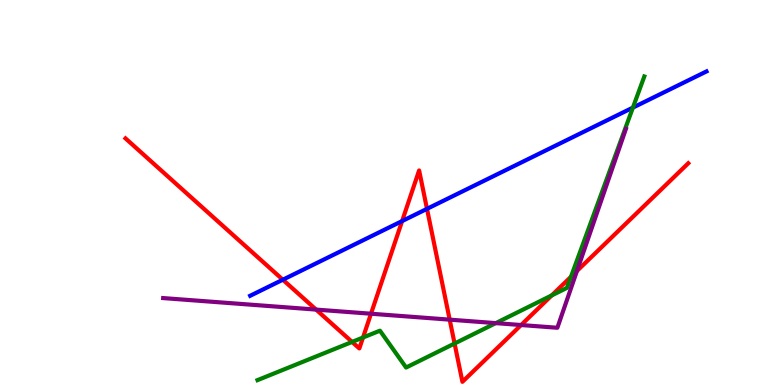[{'lines': ['blue', 'red'], 'intersections': [{'x': 3.65, 'y': 2.73}, {'x': 5.19, 'y': 4.26}, {'x': 5.51, 'y': 4.58}]}, {'lines': ['green', 'red'], 'intersections': [{'x': 4.54, 'y': 1.12}, {'x': 4.68, 'y': 1.23}, {'x': 5.87, 'y': 1.08}, {'x': 7.12, 'y': 2.33}, {'x': 7.37, 'y': 2.81}]}, {'lines': ['purple', 'red'], 'intersections': [{'x': 4.08, 'y': 1.96}, {'x': 4.79, 'y': 1.85}, {'x': 5.8, 'y': 1.7}, {'x': 6.72, 'y': 1.56}, {'x': 7.44, 'y': 2.96}]}, {'lines': ['blue', 'green'], 'intersections': [{'x': 8.17, 'y': 7.21}]}, {'lines': ['blue', 'purple'], 'intersections': []}, {'lines': ['green', 'purple'], 'intersections': [{'x': 6.4, 'y': 1.61}]}]